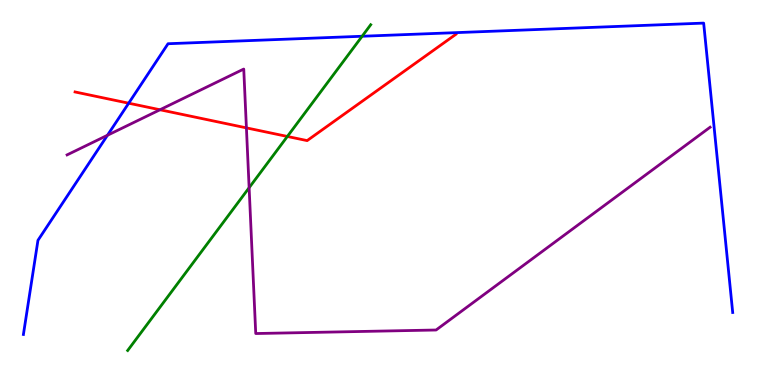[{'lines': ['blue', 'red'], 'intersections': [{'x': 1.66, 'y': 7.32}]}, {'lines': ['green', 'red'], 'intersections': [{'x': 3.71, 'y': 6.46}]}, {'lines': ['purple', 'red'], 'intersections': [{'x': 2.06, 'y': 7.15}, {'x': 3.18, 'y': 6.68}]}, {'lines': ['blue', 'green'], 'intersections': [{'x': 4.67, 'y': 9.06}]}, {'lines': ['blue', 'purple'], 'intersections': [{'x': 1.39, 'y': 6.49}]}, {'lines': ['green', 'purple'], 'intersections': [{'x': 3.21, 'y': 5.12}]}]